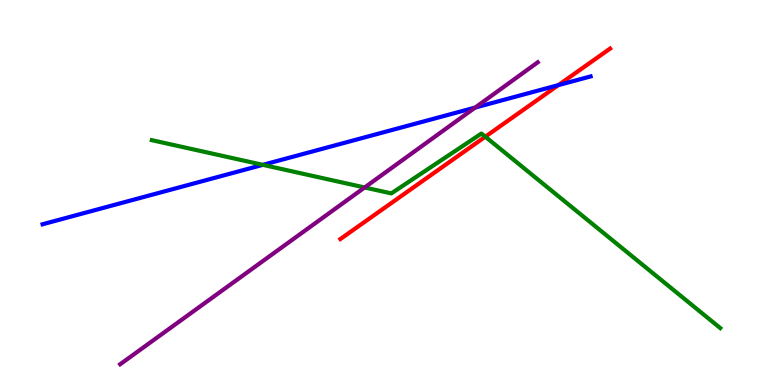[{'lines': ['blue', 'red'], 'intersections': [{'x': 7.2, 'y': 7.79}]}, {'lines': ['green', 'red'], 'intersections': [{'x': 6.26, 'y': 6.45}]}, {'lines': ['purple', 'red'], 'intersections': []}, {'lines': ['blue', 'green'], 'intersections': [{'x': 3.39, 'y': 5.72}]}, {'lines': ['blue', 'purple'], 'intersections': [{'x': 6.13, 'y': 7.21}]}, {'lines': ['green', 'purple'], 'intersections': [{'x': 4.71, 'y': 5.13}]}]